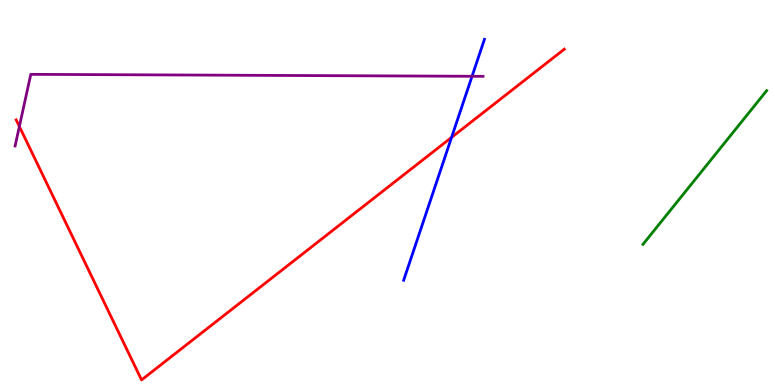[{'lines': ['blue', 'red'], 'intersections': [{'x': 5.83, 'y': 6.43}]}, {'lines': ['green', 'red'], 'intersections': []}, {'lines': ['purple', 'red'], 'intersections': [{'x': 0.25, 'y': 6.71}]}, {'lines': ['blue', 'green'], 'intersections': []}, {'lines': ['blue', 'purple'], 'intersections': [{'x': 6.09, 'y': 8.02}]}, {'lines': ['green', 'purple'], 'intersections': []}]